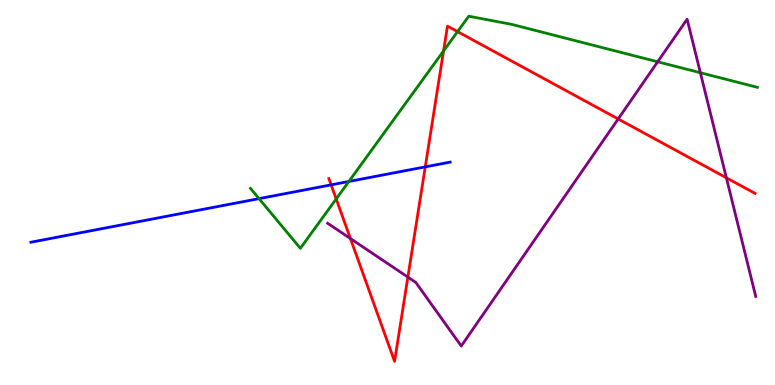[{'lines': ['blue', 'red'], 'intersections': [{'x': 4.27, 'y': 5.2}, {'x': 5.49, 'y': 5.67}]}, {'lines': ['green', 'red'], 'intersections': [{'x': 4.34, 'y': 4.83}, {'x': 5.72, 'y': 8.68}, {'x': 5.9, 'y': 9.18}]}, {'lines': ['purple', 'red'], 'intersections': [{'x': 4.52, 'y': 3.8}, {'x': 5.26, 'y': 2.8}, {'x': 7.98, 'y': 6.91}, {'x': 9.37, 'y': 5.38}]}, {'lines': ['blue', 'green'], 'intersections': [{'x': 3.34, 'y': 4.84}, {'x': 4.5, 'y': 5.29}]}, {'lines': ['blue', 'purple'], 'intersections': []}, {'lines': ['green', 'purple'], 'intersections': [{'x': 8.49, 'y': 8.4}, {'x': 9.04, 'y': 8.11}]}]